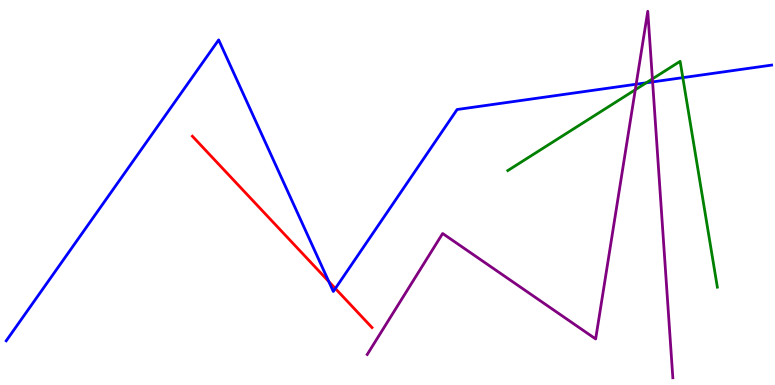[{'lines': ['blue', 'red'], 'intersections': [{'x': 4.24, 'y': 2.69}, {'x': 4.33, 'y': 2.51}]}, {'lines': ['green', 'red'], 'intersections': []}, {'lines': ['purple', 'red'], 'intersections': []}, {'lines': ['blue', 'green'], 'intersections': [{'x': 8.34, 'y': 7.85}, {'x': 8.81, 'y': 7.98}]}, {'lines': ['blue', 'purple'], 'intersections': [{'x': 8.21, 'y': 7.81}, {'x': 8.42, 'y': 7.87}]}, {'lines': ['green', 'purple'], 'intersections': [{'x': 8.2, 'y': 7.67}, {'x': 8.42, 'y': 7.95}]}]